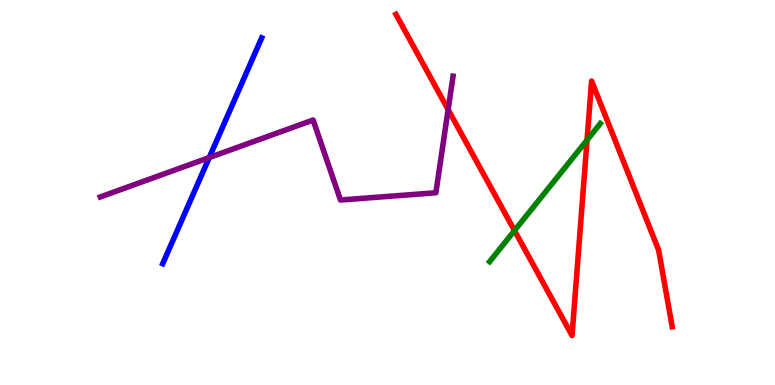[{'lines': ['blue', 'red'], 'intersections': []}, {'lines': ['green', 'red'], 'intersections': [{'x': 6.64, 'y': 4.01}, {'x': 7.57, 'y': 6.36}]}, {'lines': ['purple', 'red'], 'intersections': [{'x': 5.78, 'y': 7.15}]}, {'lines': ['blue', 'green'], 'intersections': []}, {'lines': ['blue', 'purple'], 'intersections': [{'x': 2.7, 'y': 5.91}]}, {'lines': ['green', 'purple'], 'intersections': []}]